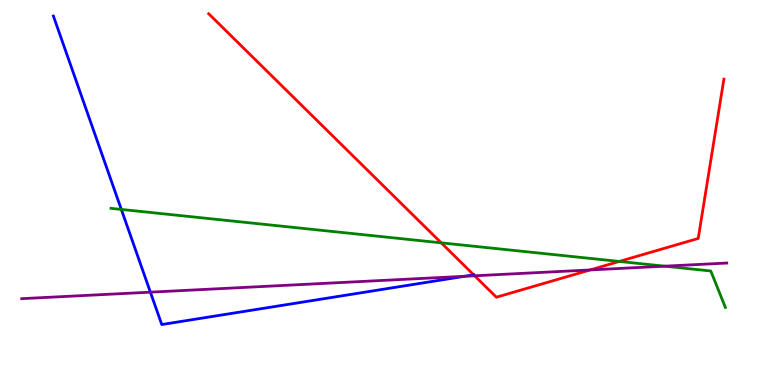[{'lines': ['blue', 'red'], 'intersections': [{'x': 6.11, 'y': 2.86}]}, {'lines': ['green', 'red'], 'intersections': [{'x': 5.69, 'y': 3.69}, {'x': 7.99, 'y': 3.21}]}, {'lines': ['purple', 'red'], 'intersections': [{'x': 6.12, 'y': 2.84}, {'x': 7.61, 'y': 2.99}]}, {'lines': ['blue', 'green'], 'intersections': [{'x': 1.57, 'y': 4.56}]}, {'lines': ['blue', 'purple'], 'intersections': [{'x': 1.94, 'y': 2.41}, {'x': 5.99, 'y': 2.82}]}, {'lines': ['green', 'purple'], 'intersections': [{'x': 8.58, 'y': 3.09}]}]